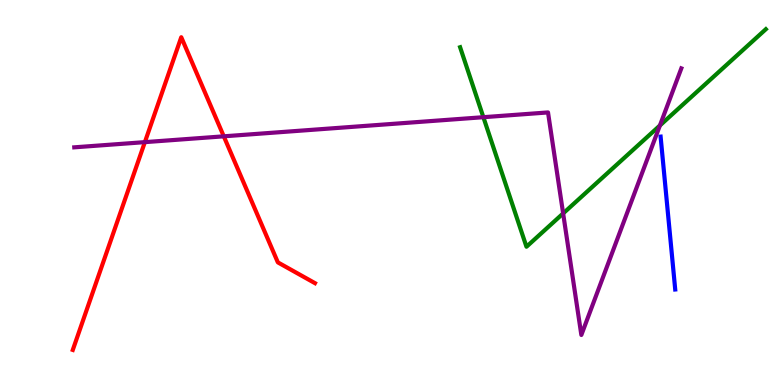[{'lines': ['blue', 'red'], 'intersections': []}, {'lines': ['green', 'red'], 'intersections': []}, {'lines': ['purple', 'red'], 'intersections': [{'x': 1.87, 'y': 6.31}, {'x': 2.89, 'y': 6.46}]}, {'lines': ['blue', 'green'], 'intersections': []}, {'lines': ['blue', 'purple'], 'intersections': []}, {'lines': ['green', 'purple'], 'intersections': [{'x': 6.24, 'y': 6.96}, {'x': 7.27, 'y': 4.46}, {'x': 8.52, 'y': 6.74}]}]